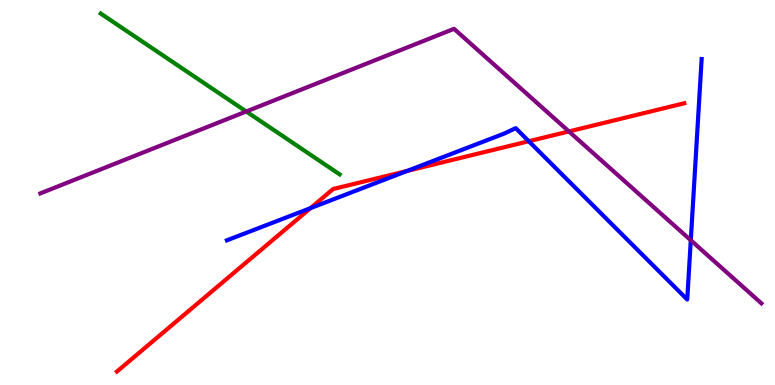[{'lines': ['blue', 'red'], 'intersections': [{'x': 4.01, 'y': 4.59}, {'x': 5.25, 'y': 5.56}, {'x': 6.82, 'y': 6.33}]}, {'lines': ['green', 'red'], 'intersections': []}, {'lines': ['purple', 'red'], 'intersections': [{'x': 7.34, 'y': 6.59}]}, {'lines': ['blue', 'green'], 'intersections': []}, {'lines': ['blue', 'purple'], 'intersections': [{'x': 8.91, 'y': 3.76}]}, {'lines': ['green', 'purple'], 'intersections': [{'x': 3.18, 'y': 7.1}]}]